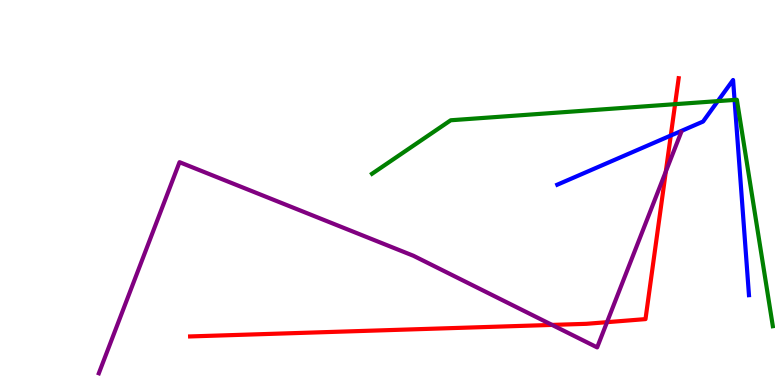[{'lines': ['blue', 'red'], 'intersections': [{'x': 8.66, 'y': 6.48}]}, {'lines': ['green', 'red'], 'intersections': [{'x': 8.71, 'y': 7.29}]}, {'lines': ['purple', 'red'], 'intersections': [{'x': 7.12, 'y': 1.56}, {'x': 7.83, 'y': 1.63}, {'x': 8.59, 'y': 5.54}]}, {'lines': ['blue', 'green'], 'intersections': [{'x': 9.26, 'y': 7.37}, {'x': 9.48, 'y': 7.4}]}, {'lines': ['blue', 'purple'], 'intersections': []}, {'lines': ['green', 'purple'], 'intersections': []}]